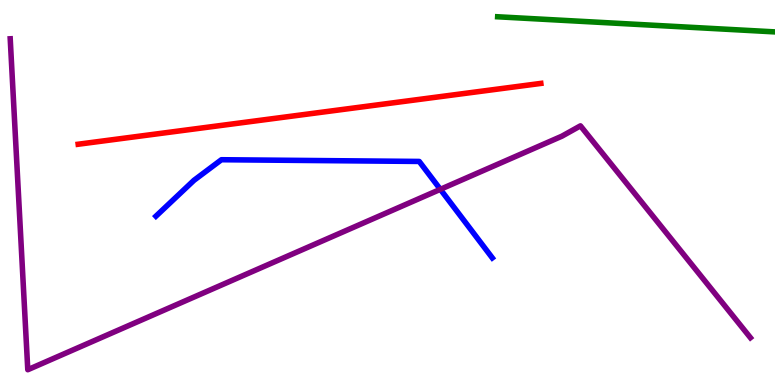[{'lines': ['blue', 'red'], 'intersections': []}, {'lines': ['green', 'red'], 'intersections': []}, {'lines': ['purple', 'red'], 'intersections': []}, {'lines': ['blue', 'green'], 'intersections': []}, {'lines': ['blue', 'purple'], 'intersections': [{'x': 5.68, 'y': 5.08}]}, {'lines': ['green', 'purple'], 'intersections': []}]